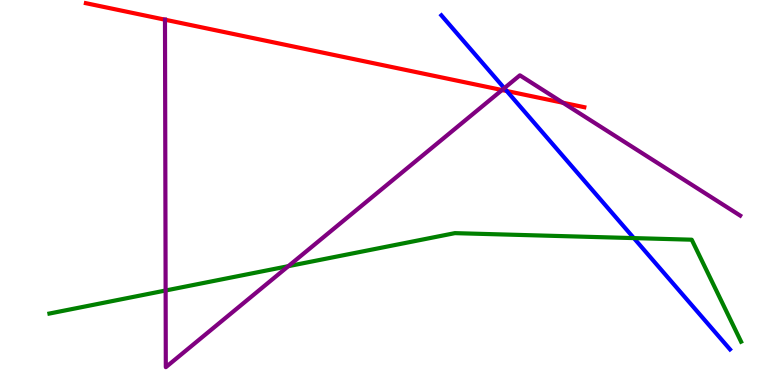[{'lines': ['blue', 'red'], 'intersections': [{'x': 6.54, 'y': 7.64}]}, {'lines': ['green', 'red'], 'intersections': []}, {'lines': ['purple', 'red'], 'intersections': [{'x': 2.13, 'y': 9.49}, {'x': 6.48, 'y': 7.66}, {'x': 7.26, 'y': 7.33}]}, {'lines': ['blue', 'green'], 'intersections': [{'x': 8.18, 'y': 3.82}]}, {'lines': ['blue', 'purple'], 'intersections': [{'x': 6.51, 'y': 7.71}]}, {'lines': ['green', 'purple'], 'intersections': [{'x': 2.14, 'y': 2.45}, {'x': 3.72, 'y': 3.09}]}]